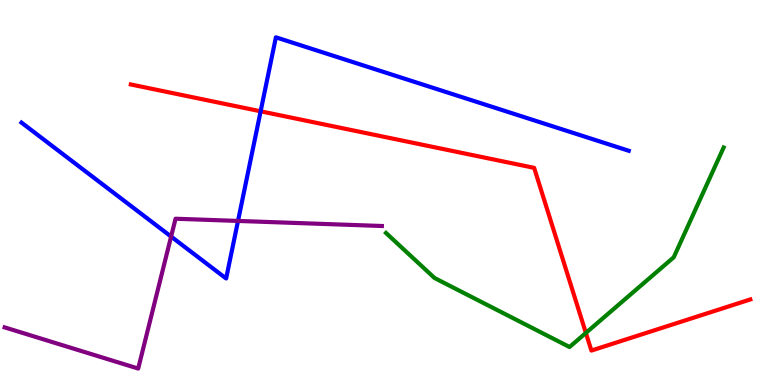[{'lines': ['blue', 'red'], 'intersections': [{'x': 3.36, 'y': 7.11}]}, {'lines': ['green', 'red'], 'intersections': [{'x': 7.56, 'y': 1.35}]}, {'lines': ['purple', 'red'], 'intersections': []}, {'lines': ['blue', 'green'], 'intersections': []}, {'lines': ['blue', 'purple'], 'intersections': [{'x': 2.21, 'y': 3.86}, {'x': 3.07, 'y': 4.26}]}, {'lines': ['green', 'purple'], 'intersections': []}]